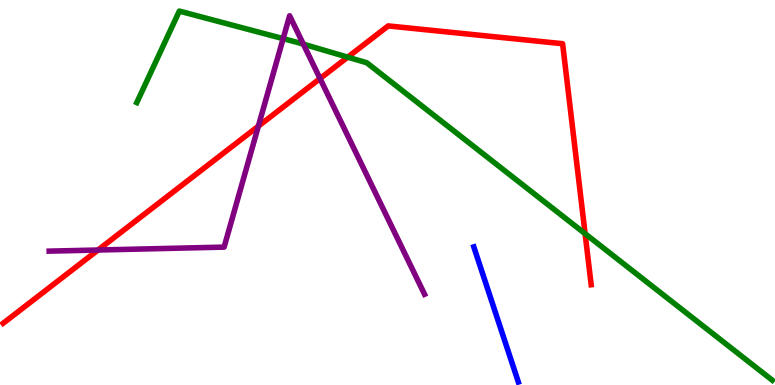[{'lines': ['blue', 'red'], 'intersections': []}, {'lines': ['green', 'red'], 'intersections': [{'x': 4.49, 'y': 8.52}, {'x': 7.55, 'y': 3.93}]}, {'lines': ['purple', 'red'], 'intersections': [{'x': 1.26, 'y': 3.51}, {'x': 3.33, 'y': 6.72}, {'x': 4.13, 'y': 7.96}]}, {'lines': ['blue', 'green'], 'intersections': []}, {'lines': ['blue', 'purple'], 'intersections': []}, {'lines': ['green', 'purple'], 'intersections': [{'x': 3.65, 'y': 9.0}, {'x': 3.91, 'y': 8.85}]}]